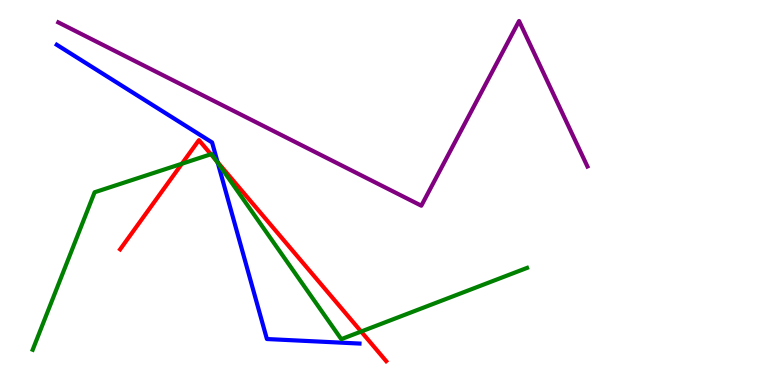[{'lines': ['blue', 'red'], 'intersections': [{'x': 2.81, 'y': 5.79}]}, {'lines': ['green', 'red'], 'intersections': [{'x': 2.35, 'y': 5.75}, {'x': 2.72, 'y': 5.99}, {'x': 2.78, 'y': 5.84}, {'x': 4.66, 'y': 1.39}]}, {'lines': ['purple', 'red'], 'intersections': []}, {'lines': ['blue', 'green'], 'intersections': [{'x': 2.81, 'y': 5.77}]}, {'lines': ['blue', 'purple'], 'intersections': []}, {'lines': ['green', 'purple'], 'intersections': []}]